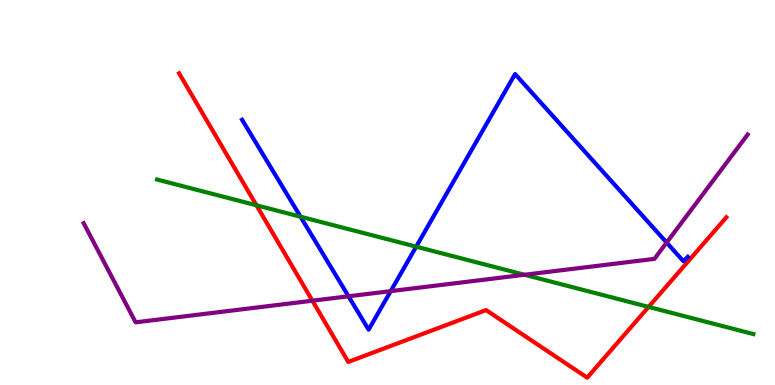[{'lines': ['blue', 'red'], 'intersections': []}, {'lines': ['green', 'red'], 'intersections': [{'x': 3.31, 'y': 4.67}, {'x': 8.37, 'y': 2.03}]}, {'lines': ['purple', 'red'], 'intersections': [{'x': 4.03, 'y': 2.19}]}, {'lines': ['blue', 'green'], 'intersections': [{'x': 3.88, 'y': 4.37}, {'x': 5.37, 'y': 3.59}]}, {'lines': ['blue', 'purple'], 'intersections': [{'x': 4.5, 'y': 2.3}, {'x': 5.04, 'y': 2.44}, {'x': 8.6, 'y': 3.7}]}, {'lines': ['green', 'purple'], 'intersections': [{'x': 6.77, 'y': 2.86}]}]